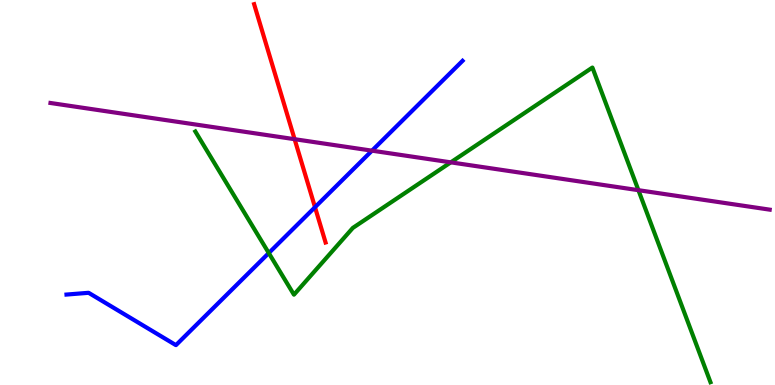[{'lines': ['blue', 'red'], 'intersections': [{'x': 4.06, 'y': 4.62}]}, {'lines': ['green', 'red'], 'intersections': []}, {'lines': ['purple', 'red'], 'intersections': [{'x': 3.8, 'y': 6.38}]}, {'lines': ['blue', 'green'], 'intersections': [{'x': 3.47, 'y': 3.43}]}, {'lines': ['blue', 'purple'], 'intersections': [{'x': 4.8, 'y': 6.09}]}, {'lines': ['green', 'purple'], 'intersections': [{'x': 5.82, 'y': 5.78}, {'x': 8.24, 'y': 5.06}]}]